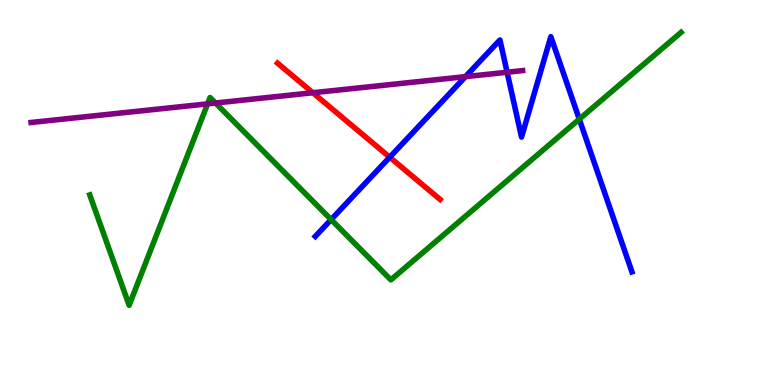[{'lines': ['blue', 'red'], 'intersections': [{'x': 5.03, 'y': 5.92}]}, {'lines': ['green', 'red'], 'intersections': []}, {'lines': ['purple', 'red'], 'intersections': [{'x': 4.04, 'y': 7.59}]}, {'lines': ['blue', 'green'], 'intersections': [{'x': 4.27, 'y': 4.3}, {'x': 7.47, 'y': 6.9}]}, {'lines': ['blue', 'purple'], 'intersections': [{'x': 6.01, 'y': 8.01}, {'x': 6.54, 'y': 8.12}]}, {'lines': ['green', 'purple'], 'intersections': [{'x': 2.68, 'y': 7.3}, {'x': 2.78, 'y': 7.32}]}]